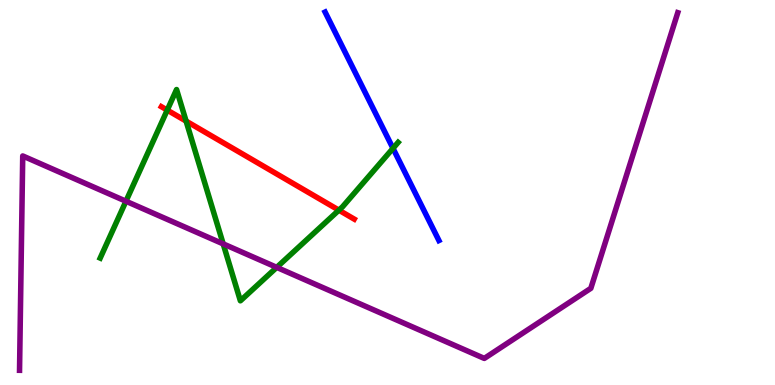[{'lines': ['blue', 'red'], 'intersections': []}, {'lines': ['green', 'red'], 'intersections': [{'x': 2.16, 'y': 7.14}, {'x': 2.4, 'y': 6.85}, {'x': 4.37, 'y': 4.54}]}, {'lines': ['purple', 'red'], 'intersections': []}, {'lines': ['blue', 'green'], 'intersections': [{'x': 5.07, 'y': 6.15}]}, {'lines': ['blue', 'purple'], 'intersections': []}, {'lines': ['green', 'purple'], 'intersections': [{'x': 1.63, 'y': 4.77}, {'x': 2.88, 'y': 3.67}, {'x': 3.57, 'y': 3.06}]}]